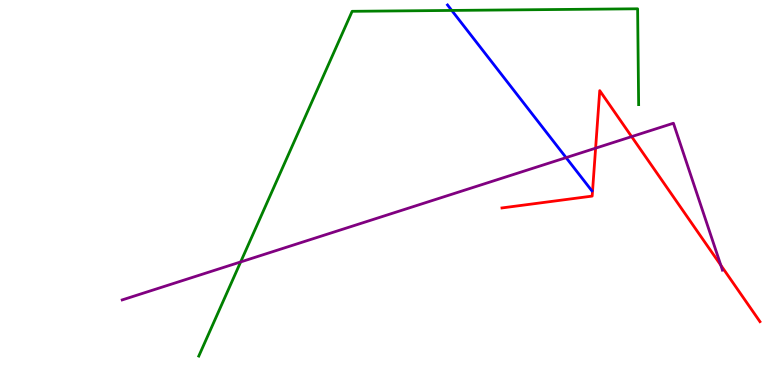[{'lines': ['blue', 'red'], 'intersections': []}, {'lines': ['green', 'red'], 'intersections': []}, {'lines': ['purple', 'red'], 'intersections': [{'x': 7.69, 'y': 6.15}, {'x': 8.15, 'y': 6.45}, {'x': 9.3, 'y': 3.11}]}, {'lines': ['blue', 'green'], 'intersections': [{'x': 5.83, 'y': 9.73}]}, {'lines': ['blue', 'purple'], 'intersections': [{'x': 7.3, 'y': 5.91}]}, {'lines': ['green', 'purple'], 'intersections': [{'x': 3.11, 'y': 3.2}]}]